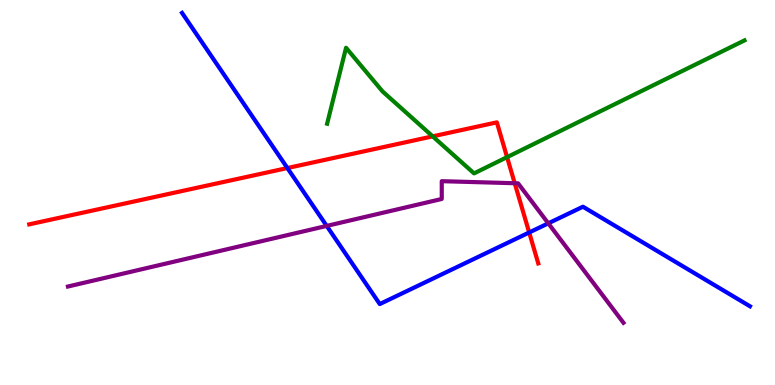[{'lines': ['blue', 'red'], 'intersections': [{'x': 3.71, 'y': 5.64}, {'x': 6.83, 'y': 3.96}]}, {'lines': ['green', 'red'], 'intersections': [{'x': 5.58, 'y': 6.46}, {'x': 6.54, 'y': 5.92}]}, {'lines': ['purple', 'red'], 'intersections': [{'x': 6.64, 'y': 5.24}]}, {'lines': ['blue', 'green'], 'intersections': []}, {'lines': ['blue', 'purple'], 'intersections': [{'x': 4.22, 'y': 4.13}, {'x': 7.07, 'y': 4.2}]}, {'lines': ['green', 'purple'], 'intersections': []}]